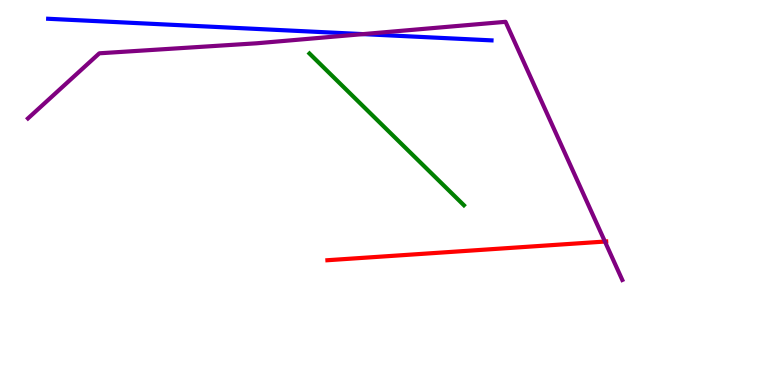[{'lines': ['blue', 'red'], 'intersections': []}, {'lines': ['green', 'red'], 'intersections': []}, {'lines': ['purple', 'red'], 'intersections': [{'x': 7.81, 'y': 3.73}]}, {'lines': ['blue', 'green'], 'intersections': []}, {'lines': ['blue', 'purple'], 'intersections': [{'x': 4.68, 'y': 9.11}]}, {'lines': ['green', 'purple'], 'intersections': []}]